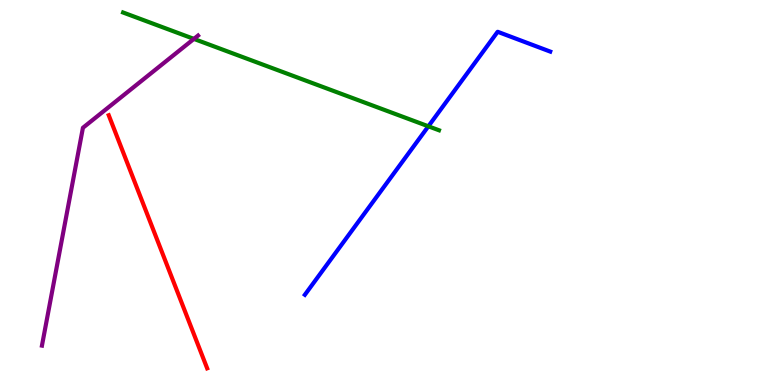[{'lines': ['blue', 'red'], 'intersections': []}, {'lines': ['green', 'red'], 'intersections': []}, {'lines': ['purple', 'red'], 'intersections': []}, {'lines': ['blue', 'green'], 'intersections': [{'x': 5.53, 'y': 6.72}]}, {'lines': ['blue', 'purple'], 'intersections': []}, {'lines': ['green', 'purple'], 'intersections': [{'x': 2.5, 'y': 8.99}]}]